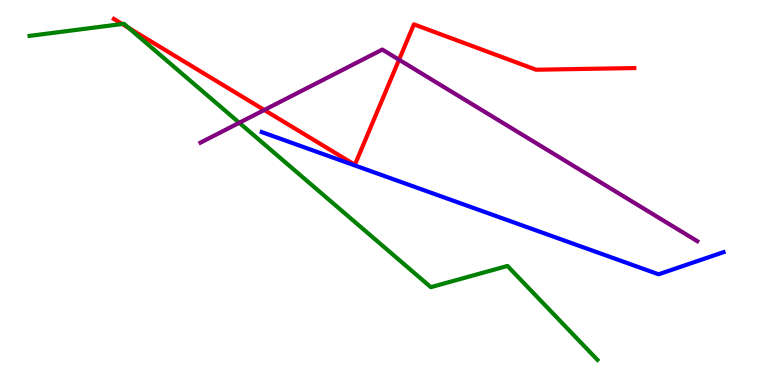[{'lines': ['blue', 'red'], 'intersections': []}, {'lines': ['green', 'red'], 'intersections': [{'x': 1.58, 'y': 9.38}, {'x': 1.66, 'y': 9.27}]}, {'lines': ['purple', 'red'], 'intersections': [{'x': 3.41, 'y': 7.14}, {'x': 5.15, 'y': 8.45}]}, {'lines': ['blue', 'green'], 'intersections': []}, {'lines': ['blue', 'purple'], 'intersections': []}, {'lines': ['green', 'purple'], 'intersections': [{'x': 3.09, 'y': 6.81}]}]